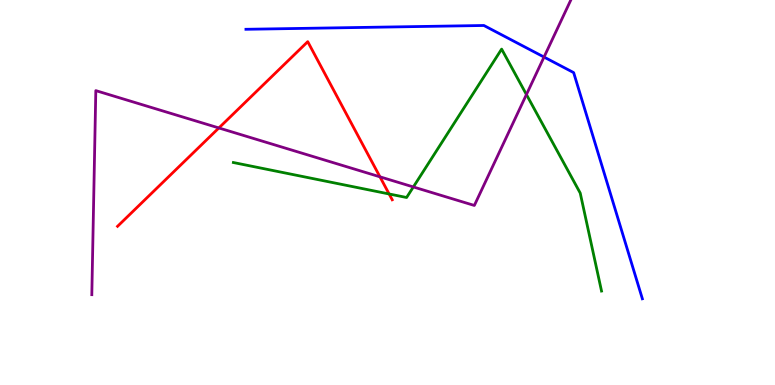[{'lines': ['blue', 'red'], 'intersections': []}, {'lines': ['green', 'red'], 'intersections': [{'x': 5.02, 'y': 4.96}]}, {'lines': ['purple', 'red'], 'intersections': [{'x': 2.82, 'y': 6.68}, {'x': 4.9, 'y': 5.41}]}, {'lines': ['blue', 'green'], 'intersections': []}, {'lines': ['blue', 'purple'], 'intersections': [{'x': 7.02, 'y': 8.52}]}, {'lines': ['green', 'purple'], 'intersections': [{'x': 5.33, 'y': 5.14}, {'x': 6.79, 'y': 7.54}]}]